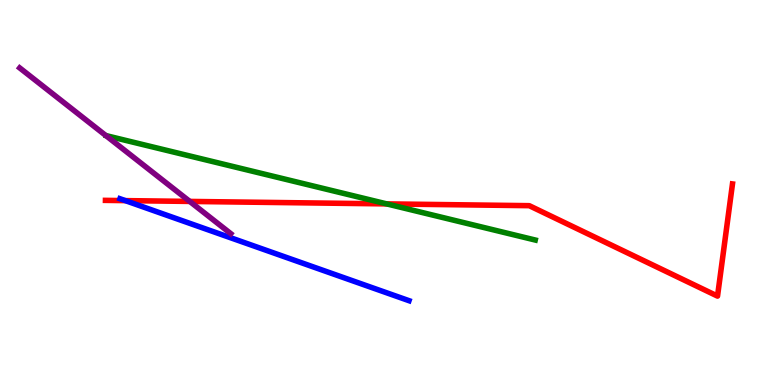[{'lines': ['blue', 'red'], 'intersections': [{'x': 1.62, 'y': 4.79}]}, {'lines': ['green', 'red'], 'intersections': [{'x': 4.99, 'y': 4.7}]}, {'lines': ['purple', 'red'], 'intersections': [{'x': 2.45, 'y': 4.77}]}, {'lines': ['blue', 'green'], 'intersections': []}, {'lines': ['blue', 'purple'], 'intersections': []}, {'lines': ['green', 'purple'], 'intersections': []}]